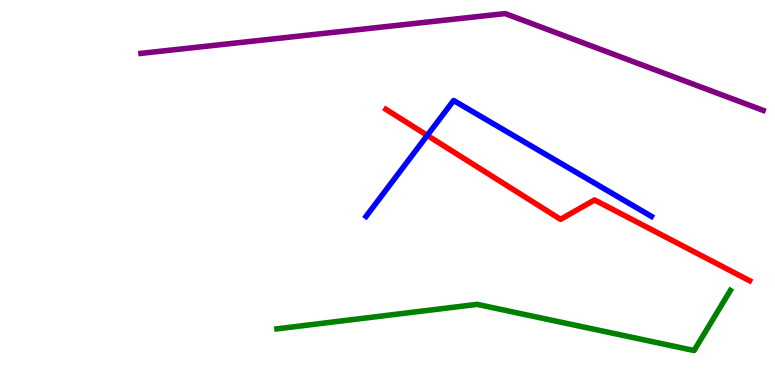[{'lines': ['blue', 'red'], 'intersections': [{'x': 5.51, 'y': 6.48}]}, {'lines': ['green', 'red'], 'intersections': []}, {'lines': ['purple', 'red'], 'intersections': []}, {'lines': ['blue', 'green'], 'intersections': []}, {'lines': ['blue', 'purple'], 'intersections': []}, {'lines': ['green', 'purple'], 'intersections': []}]